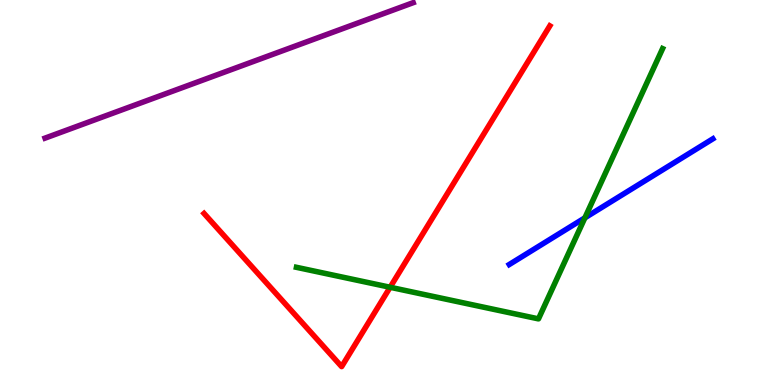[{'lines': ['blue', 'red'], 'intersections': []}, {'lines': ['green', 'red'], 'intersections': [{'x': 5.03, 'y': 2.54}]}, {'lines': ['purple', 'red'], 'intersections': []}, {'lines': ['blue', 'green'], 'intersections': [{'x': 7.55, 'y': 4.34}]}, {'lines': ['blue', 'purple'], 'intersections': []}, {'lines': ['green', 'purple'], 'intersections': []}]